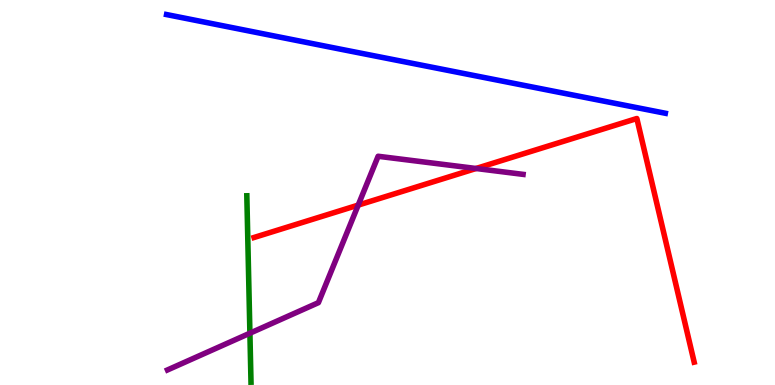[{'lines': ['blue', 'red'], 'intersections': []}, {'lines': ['green', 'red'], 'intersections': []}, {'lines': ['purple', 'red'], 'intersections': [{'x': 4.62, 'y': 4.67}, {'x': 6.14, 'y': 5.62}]}, {'lines': ['blue', 'green'], 'intersections': []}, {'lines': ['blue', 'purple'], 'intersections': []}, {'lines': ['green', 'purple'], 'intersections': [{'x': 3.22, 'y': 1.35}]}]